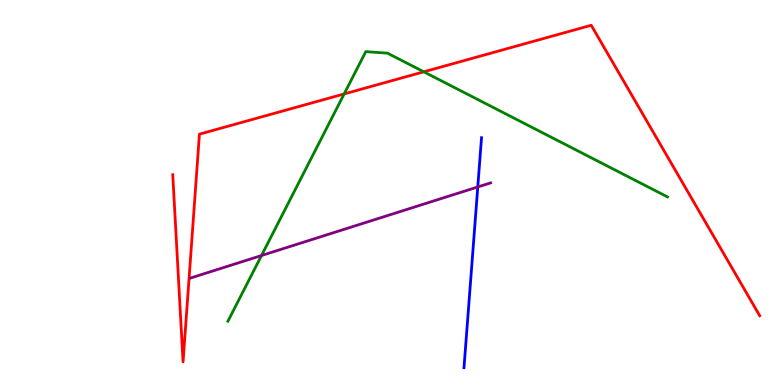[{'lines': ['blue', 'red'], 'intersections': []}, {'lines': ['green', 'red'], 'intersections': [{'x': 4.44, 'y': 7.56}, {'x': 5.47, 'y': 8.13}]}, {'lines': ['purple', 'red'], 'intersections': []}, {'lines': ['blue', 'green'], 'intersections': []}, {'lines': ['blue', 'purple'], 'intersections': [{'x': 6.16, 'y': 5.14}]}, {'lines': ['green', 'purple'], 'intersections': [{'x': 3.37, 'y': 3.36}]}]